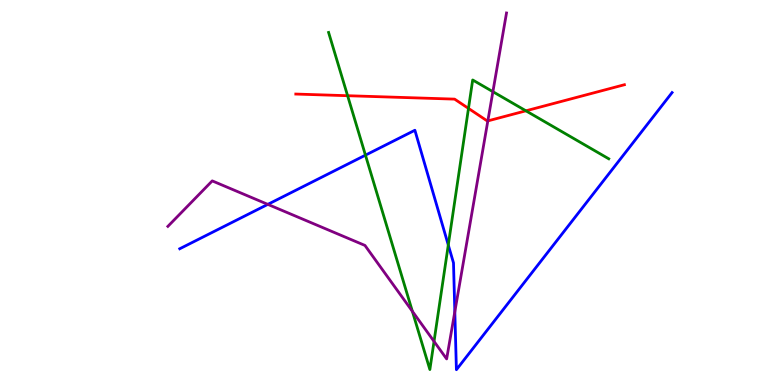[{'lines': ['blue', 'red'], 'intersections': []}, {'lines': ['green', 'red'], 'intersections': [{'x': 4.49, 'y': 7.51}, {'x': 6.04, 'y': 7.18}, {'x': 6.79, 'y': 7.12}]}, {'lines': ['purple', 'red'], 'intersections': [{'x': 6.29, 'y': 6.86}]}, {'lines': ['blue', 'green'], 'intersections': [{'x': 4.72, 'y': 5.97}, {'x': 5.78, 'y': 3.64}]}, {'lines': ['blue', 'purple'], 'intersections': [{'x': 3.46, 'y': 4.69}, {'x': 5.87, 'y': 1.9}]}, {'lines': ['green', 'purple'], 'intersections': [{'x': 5.32, 'y': 1.91}, {'x': 5.6, 'y': 1.13}, {'x': 6.36, 'y': 7.62}]}]